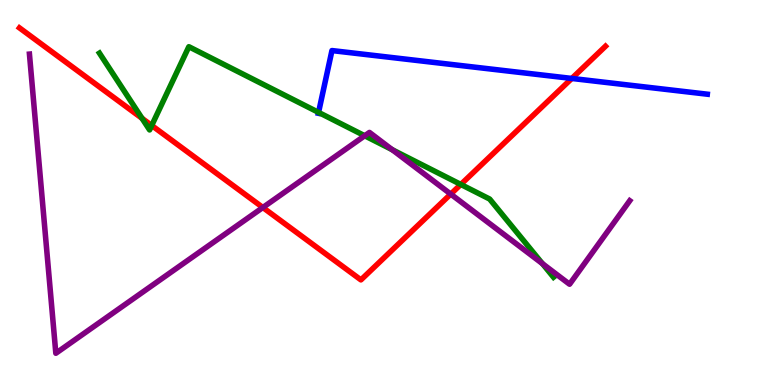[{'lines': ['blue', 'red'], 'intersections': [{'x': 7.38, 'y': 7.96}]}, {'lines': ['green', 'red'], 'intersections': [{'x': 1.83, 'y': 6.93}, {'x': 1.96, 'y': 6.74}, {'x': 5.95, 'y': 5.21}]}, {'lines': ['purple', 'red'], 'intersections': [{'x': 3.39, 'y': 4.61}, {'x': 5.82, 'y': 4.96}]}, {'lines': ['blue', 'green'], 'intersections': [{'x': 4.11, 'y': 7.08}]}, {'lines': ['blue', 'purple'], 'intersections': []}, {'lines': ['green', 'purple'], 'intersections': [{'x': 4.71, 'y': 6.47}, {'x': 5.06, 'y': 6.11}, {'x': 7.0, 'y': 3.15}]}]